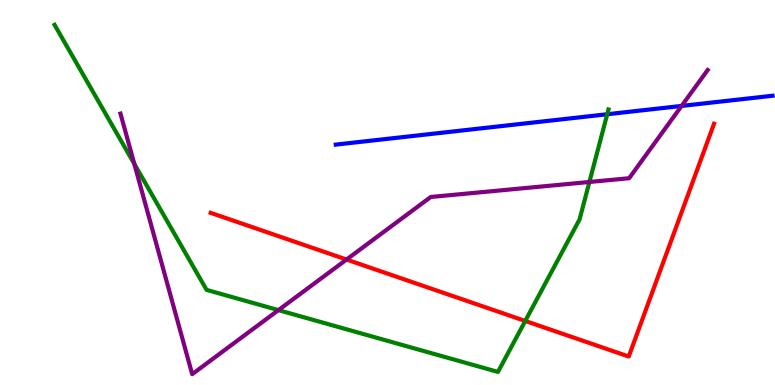[{'lines': ['blue', 'red'], 'intersections': []}, {'lines': ['green', 'red'], 'intersections': [{'x': 6.78, 'y': 1.66}]}, {'lines': ['purple', 'red'], 'intersections': [{'x': 4.47, 'y': 3.26}]}, {'lines': ['blue', 'green'], 'intersections': [{'x': 7.84, 'y': 7.03}]}, {'lines': ['blue', 'purple'], 'intersections': [{'x': 8.8, 'y': 7.25}]}, {'lines': ['green', 'purple'], 'intersections': [{'x': 1.73, 'y': 5.74}, {'x': 3.59, 'y': 1.95}, {'x': 7.61, 'y': 5.27}]}]